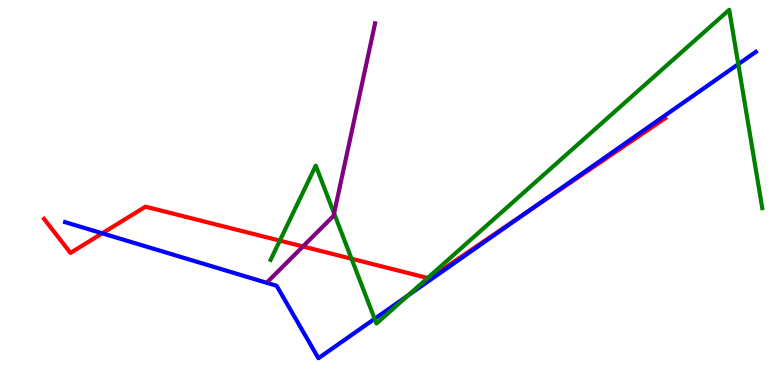[{'lines': ['blue', 'red'], 'intersections': [{'x': 1.32, 'y': 3.94}, {'x': 6.83, 'y': 4.54}]}, {'lines': ['green', 'red'], 'intersections': [{'x': 3.61, 'y': 3.75}, {'x': 4.54, 'y': 3.28}, {'x': 5.52, 'y': 2.78}]}, {'lines': ['purple', 'red'], 'intersections': [{'x': 3.91, 'y': 3.6}]}, {'lines': ['blue', 'green'], 'intersections': [{'x': 4.83, 'y': 1.72}, {'x': 5.27, 'y': 2.33}, {'x': 9.53, 'y': 8.33}]}, {'lines': ['blue', 'purple'], 'intersections': []}, {'lines': ['green', 'purple'], 'intersections': [{'x': 4.31, 'y': 4.46}]}]